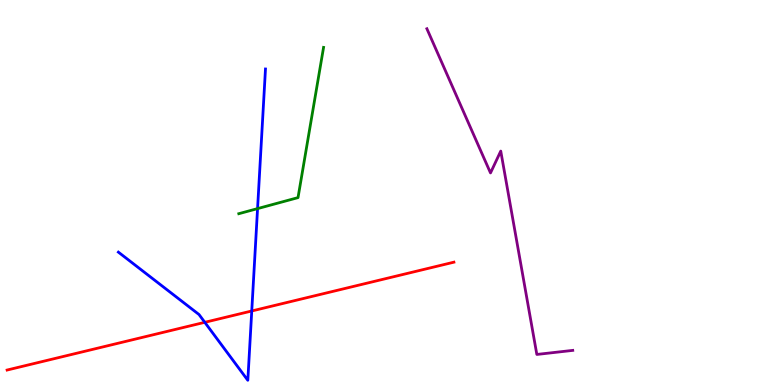[{'lines': ['blue', 'red'], 'intersections': [{'x': 2.64, 'y': 1.63}, {'x': 3.25, 'y': 1.92}]}, {'lines': ['green', 'red'], 'intersections': []}, {'lines': ['purple', 'red'], 'intersections': []}, {'lines': ['blue', 'green'], 'intersections': [{'x': 3.32, 'y': 4.58}]}, {'lines': ['blue', 'purple'], 'intersections': []}, {'lines': ['green', 'purple'], 'intersections': []}]